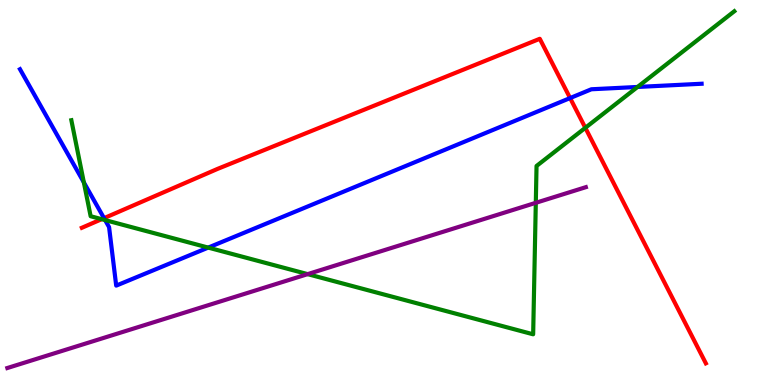[{'lines': ['blue', 'red'], 'intersections': [{'x': 1.34, 'y': 4.33}, {'x': 7.36, 'y': 7.45}]}, {'lines': ['green', 'red'], 'intersections': [{'x': 1.31, 'y': 4.31}, {'x': 7.55, 'y': 6.68}]}, {'lines': ['purple', 'red'], 'intersections': []}, {'lines': ['blue', 'green'], 'intersections': [{'x': 1.08, 'y': 5.26}, {'x': 1.36, 'y': 4.28}, {'x': 2.69, 'y': 3.57}, {'x': 8.23, 'y': 7.74}]}, {'lines': ['blue', 'purple'], 'intersections': []}, {'lines': ['green', 'purple'], 'intersections': [{'x': 3.97, 'y': 2.88}, {'x': 6.91, 'y': 4.73}]}]